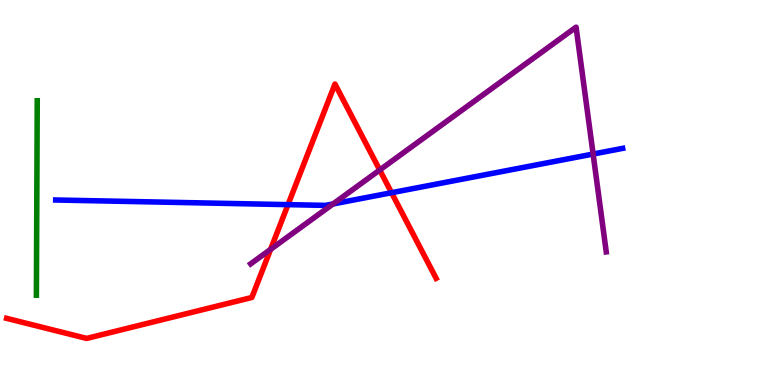[{'lines': ['blue', 'red'], 'intersections': [{'x': 3.72, 'y': 4.68}, {'x': 5.05, 'y': 4.99}]}, {'lines': ['green', 'red'], 'intersections': []}, {'lines': ['purple', 'red'], 'intersections': [{'x': 3.49, 'y': 3.52}, {'x': 4.9, 'y': 5.58}]}, {'lines': ['blue', 'green'], 'intersections': []}, {'lines': ['blue', 'purple'], 'intersections': [{'x': 4.3, 'y': 4.7}, {'x': 7.65, 'y': 6.0}]}, {'lines': ['green', 'purple'], 'intersections': []}]